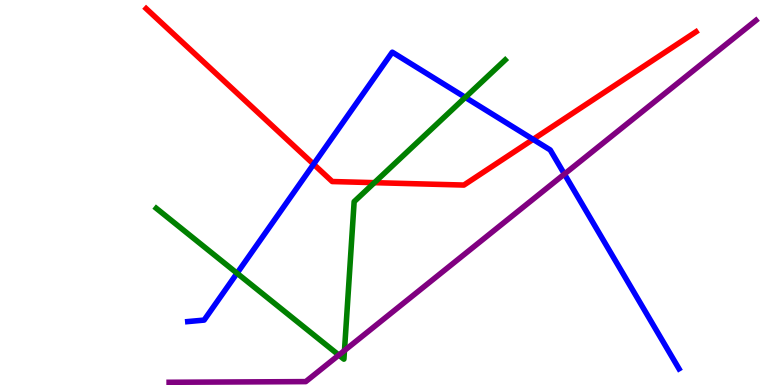[{'lines': ['blue', 'red'], 'intersections': [{'x': 4.05, 'y': 5.73}, {'x': 6.88, 'y': 6.38}]}, {'lines': ['green', 'red'], 'intersections': [{'x': 4.83, 'y': 5.26}]}, {'lines': ['purple', 'red'], 'intersections': []}, {'lines': ['blue', 'green'], 'intersections': [{'x': 3.06, 'y': 2.9}, {'x': 6.0, 'y': 7.47}]}, {'lines': ['blue', 'purple'], 'intersections': [{'x': 7.28, 'y': 5.48}]}, {'lines': ['green', 'purple'], 'intersections': [{'x': 4.37, 'y': 0.777}, {'x': 4.44, 'y': 0.895}]}]